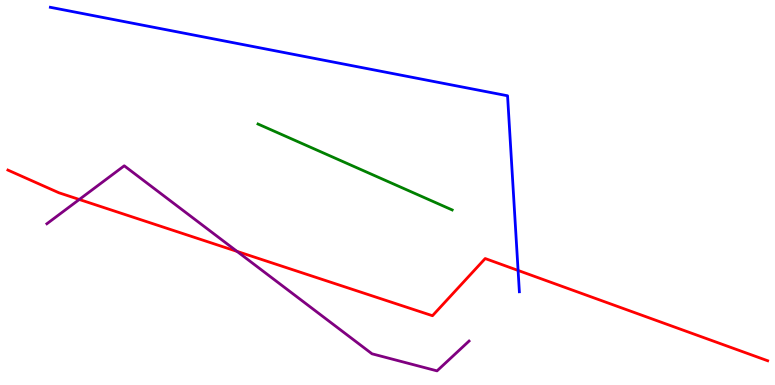[{'lines': ['blue', 'red'], 'intersections': [{'x': 6.69, 'y': 2.98}]}, {'lines': ['green', 'red'], 'intersections': []}, {'lines': ['purple', 'red'], 'intersections': [{'x': 1.02, 'y': 4.82}, {'x': 3.06, 'y': 3.47}]}, {'lines': ['blue', 'green'], 'intersections': []}, {'lines': ['blue', 'purple'], 'intersections': []}, {'lines': ['green', 'purple'], 'intersections': []}]